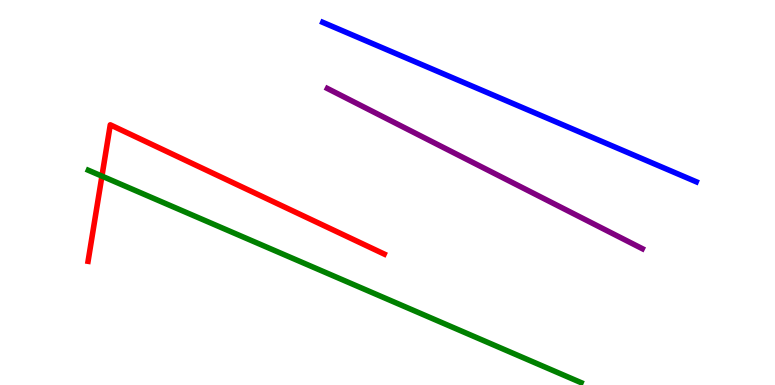[{'lines': ['blue', 'red'], 'intersections': []}, {'lines': ['green', 'red'], 'intersections': [{'x': 1.32, 'y': 5.43}]}, {'lines': ['purple', 'red'], 'intersections': []}, {'lines': ['blue', 'green'], 'intersections': []}, {'lines': ['blue', 'purple'], 'intersections': []}, {'lines': ['green', 'purple'], 'intersections': []}]